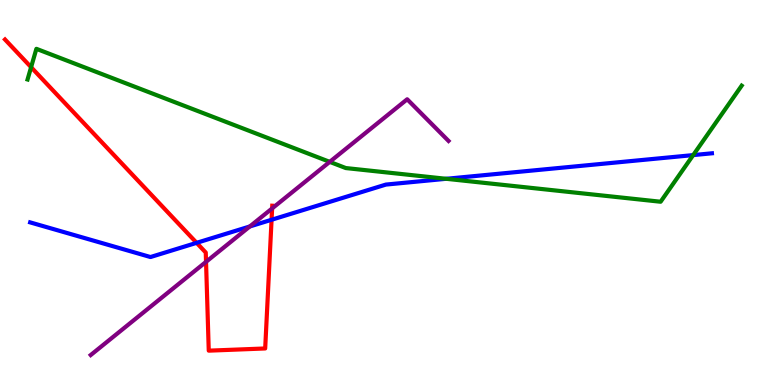[{'lines': ['blue', 'red'], 'intersections': [{'x': 2.54, 'y': 3.69}, {'x': 3.5, 'y': 4.29}]}, {'lines': ['green', 'red'], 'intersections': [{'x': 0.401, 'y': 8.25}]}, {'lines': ['purple', 'red'], 'intersections': [{'x': 2.66, 'y': 3.2}, {'x': 3.51, 'y': 4.59}]}, {'lines': ['blue', 'green'], 'intersections': [{'x': 5.76, 'y': 5.36}, {'x': 8.94, 'y': 5.97}]}, {'lines': ['blue', 'purple'], 'intersections': [{'x': 3.22, 'y': 4.12}]}, {'lines': ['green', 'purple'], 'intersections': [{'x': 4.25, 'y': 5.8}]}]